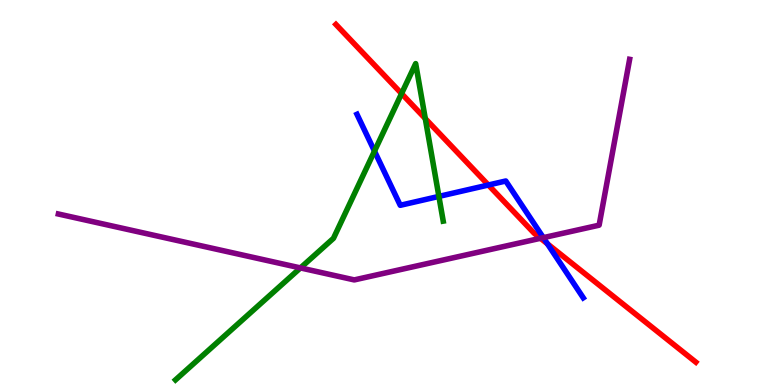[{'lines': ['blue', 'red'], 'intersections': [{'x': 6.3, 'y': 5.19}, {'x': 7.06, 'y': 3.67}]}, {'lines': ['green', 'red'], 'intersections': [{'x': 5.18, 'y': 7.57}, {'x': 5.49, 'y': 6.92}]}, {'lines': ['purple', 'red'], 'intersections': [{'x': 6.97, 'y': 3.81}]}, {'lines': ['blue', 'green'], 'intersections': [{'x': 4.83, 'y': 6.07}, {'x': 5.66, 'y': 4.9}]}, {'lines': ['blue', 'purple'], 'intersections': [{'x': 7.01, 'y': 3.83}]}, {'lines': ['green', 'purple'], 'intersections': [{'x': 3.88, 'y': 3.04}]}]